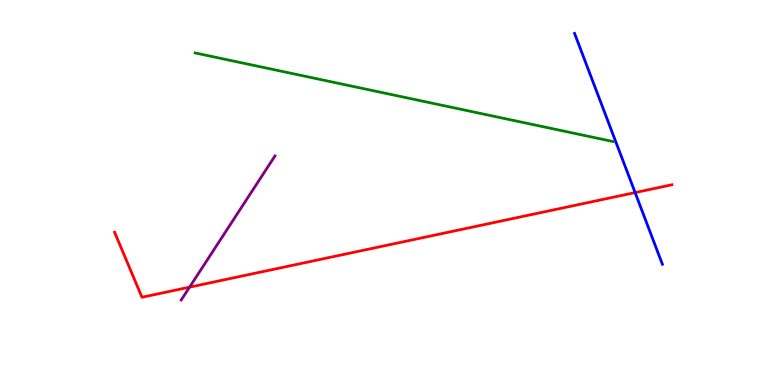[{'lines': ['blue', 'red'], 'intersections': [{'x': 8.2, 'y': 5.0}]}, {'lines': ['green', 'red'], 'intersections': []}, {'lines': ['purple', 'red'], 'intersections': [{'x': 2.45, 'y': 2.54}]}, {'lines': ['blue', 'green'], 'intersections': []}, {'lines': ['blue', 'purple'], 'intersections': []}, {'lines': ['green', 'purple'], 'intersections': []}]